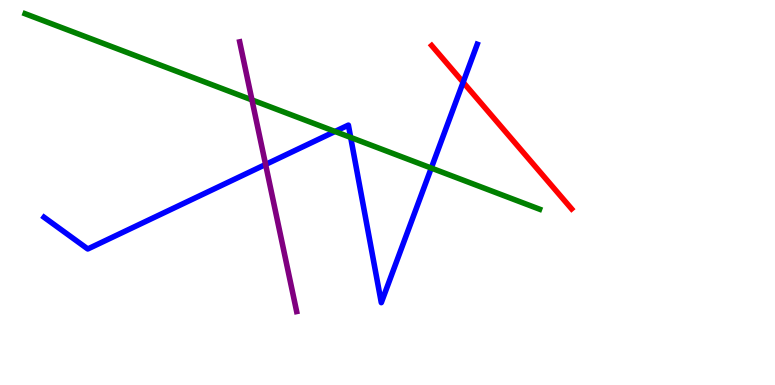[{'lines': ['blue', 'red'], 'intersections': [{'x': 5.98, 'y': 7.86}]}, {'lines': ['green', 'red'], 'intersections': []}, {'lines': ['purple', 'red'], 'intersections': []}, {'lines': ['blue', 'green'], 'intersections': [{'x': 4.32, 'y': 6.59}, {'x': 4.52, 'y': 6.43}, {'x': 5.56, 'y': 5.63}]}, {'lines': ['blue', 'purple'], 'intersections': [{'x': 3.43, 'y': 5.73}]}, {'lines': ['green', 'purple'], 'intersections': [{'x': 3.25, 'y': 7.4}]}]